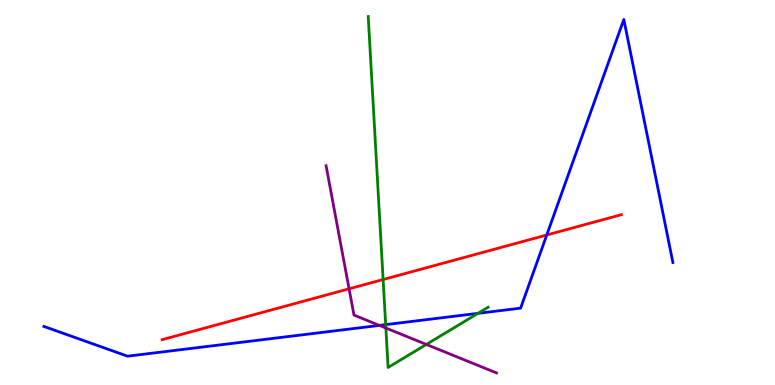[{'lines': ['blue', 'red'], 'intersections': [{'x': 7.05, 'y': 3.9}]}, {'lines': ['green', 'red'], 'intersections': [{'x': 4.94, 'y': 2.74}]}, {'lines': ['purple', 'red'], 'intersections': [{'x': 4.5, 'y': 2.5}]}, {'lines': ['blue', 'green'], 'intersections': [{'x': 4.98, 'y': 1.57}, {'x': 6.17, 'y': 1.86}]}, {'lines': ['blue', 'purple'], 'intersections': [{'x': 4.9, 'y': 1.55}]}, {'lines': ['green', 'purple'], 'intersections': [{'x': 4.98, 'y': 1.48}, {'x': 5.5, 'y': 1.05}]}]